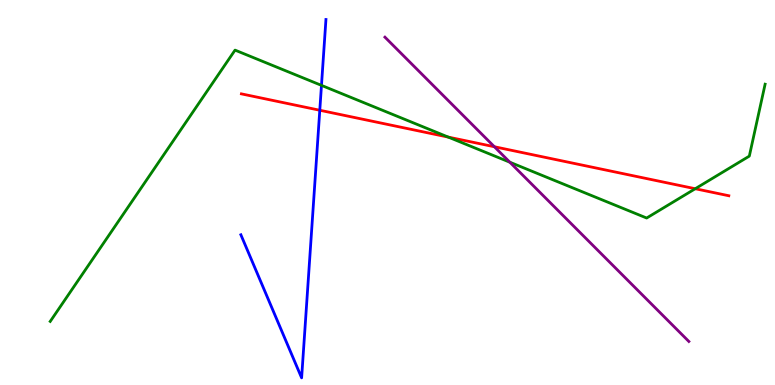[{'lines': ['blue', 'red'], 'intersections': [{'x': 4.13, 'y': 7.14}]}, {'lines': ['green', 'red'], 'intersections': [{'x': 5.78, 'y': 6.44}, {'x': 8.97, 'y': 5.1}]}, {'lines': ['purple', 'red'], 'intersections': [{'x': 6.38, 'y': 6.19}]}, {'lines': ['blue', 'green'], 'intersections': [{'x': 4.15, 'y': 7.78}]}, {'lines': ['blue', 'purple'], 'intersections': []}, {'lines': ['green', 'purple'], 'intersections': [{'x': 6.58, 'y': 5.79}]}]